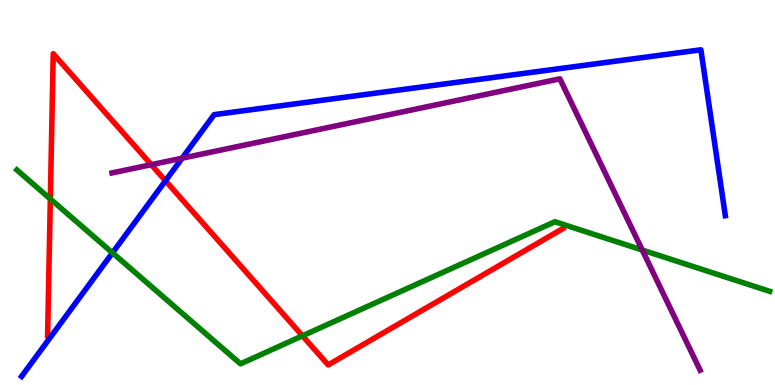[{'lines': ['blue', 'red'], 'intersections': [{'x': 2.14, 'y': 5.3}]}, {'lines': ['green', 'red'], 'intersections': [{'x': 0.649, 'y': 4.83}, {'x': 3.9, 'y': 1.28}]}, {'lines': ['purple', 'red'], 'intersections': [{'x': 1.95, 'y': 5.72}]}, {'lines': ['blue', 'green'], 'intersections': [{'x': 1.45, 'y': 3.43}]}, {'lines': ['blue', 'purple'], 'intersections': [{'x': 2.35, 'y': 5.89}]}, {'lines': ['green', 'purple'], 'intersections': [{'x': 8.29, 'y': 3.51}]}]